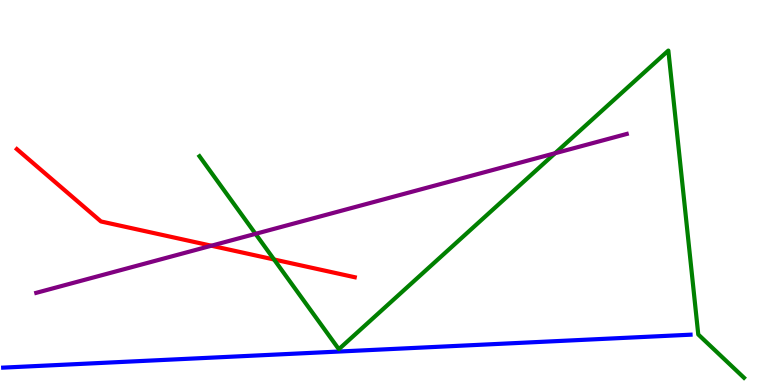[{'lines': ['blue', 'red'], 'intersections': []}, {'lines': ['green', 'red'], 'intersections': [{'x': 3.54, 'y': 3.26}]}, {'lines': ['purple', 'red'], 'intersections': [{'x': 2.73, 'y': 3.62}]}, {'lines': ['blue', 'green'], 'intersections': []}, {'lines': ['blue', 'purple'], 'intersections': []}, {'lines': ['green', 'purple'], 'intersections': [{'x': 3.3, 'y': 3.93}, {'x': 7.16, 'y': 6.02}]}]